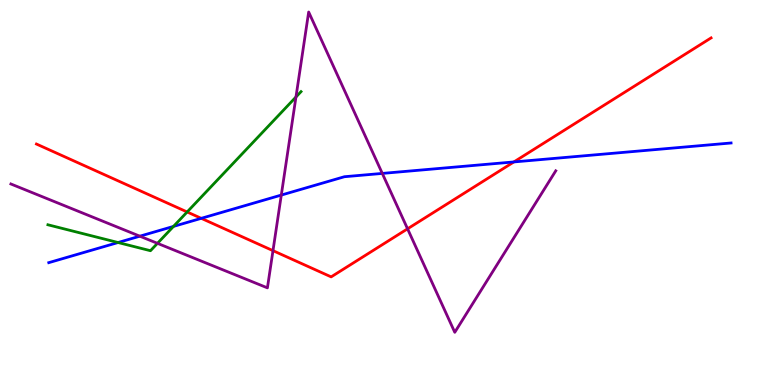[{'lines': ['blue', 'red'], 'intersections': [{'x': 2.6, 'y': 4.33}, {'x': 6.63, 'y': 5.79}]}, {'lines': ['green', 'red'], 'intersections': [{'x': 2.41, 'y': 4.49}]}, {'lines': ['purple', 'red'], 'intersections': [{'x': 3.52, 'y': 3.49}, {'x': 5.26, 'y': 4.06}]}, {'lines': ['blue', 'green'], 'intersections': [{'x': 1.52, 'y': 3.7}, {'x': 2.24, 'y': 4.12}]}, {'lines': ['blue', 'purple'], 'intersections': [{'x': 1.8, 'y': 3.87}, {'x': 3.63, 'y': 4.93}, {'x': 4.93, 'y': 5.5}]}, {'lines': ['green', 'purple'], 'intersections': [{'x': 2.03, 'y': 3.68}, {'x': 3.82, 'y': 7.48}]}]